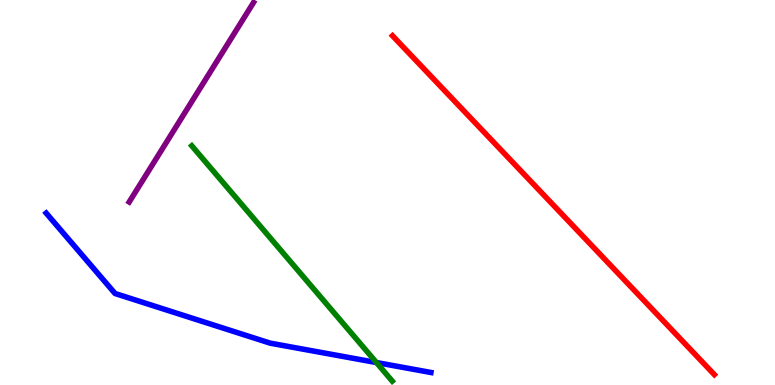[{'lines': ['blue', 'red'], 'intersections': []}, {'lines': ['green', 'red'], 'intersections': []}, {'lines': ['purple', 'red'], 'intersections': []}, {'lines': ['blue', 'green'], 'intersections': [{'x': 4.86, 'y': 0.583}]}, {'lines': ['blue', 'purple'], 'intersections': []}, {'lines': ['green', 'purple'], 'intersections': []}]